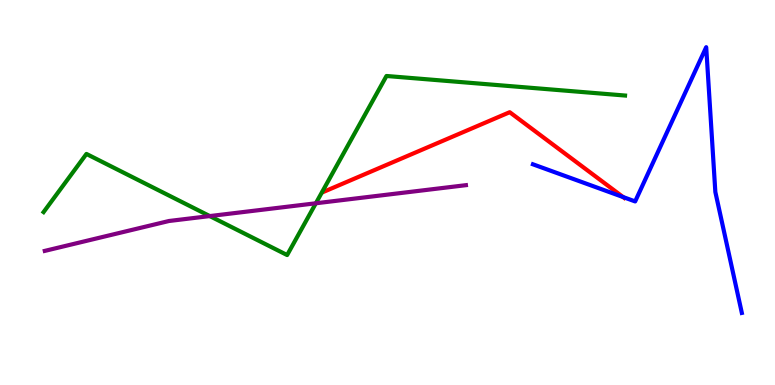[{'lines': ['blue', 'red'], 'intersections': [{'x': 8.04, 'y': 4.88}]}, {'lines': ['green', 'red'], 'intersections': []}, {'lines': ['purple', 'red'], 'intersections': []}, {'lines': ['blue', 'green'], 'intersections': []}, {'lines': ['blue', 'purple'], 'intersections': []}, {'lines': ['green', 'purple'], 'intersections': [{'x': 2.71, 'y': 4.39}, {'x': 4.08, 'y': 4.72}]}]